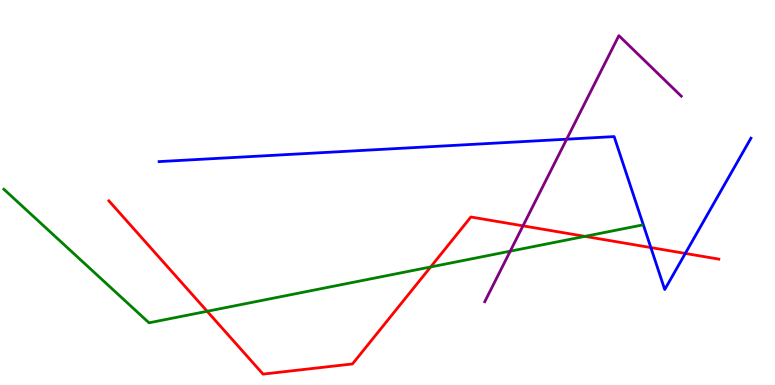[{'lines': ['blue', 'red'], 'intersections': [{'x': 8.4, 'y': 3.57}, {'x': 8.84, 'y': 3.42}]}, {'lines': ['green', 'red'], 'intersections': [{'x': 2.67, 'y': 1.91}, {'x': 5.56, 'y': 3.07}, {'x': 7.55, 'y': 3.86}]}, {'lines': ['purple', 'red'], 'intersections': [{'x': 6.75, 'y': 4.13}]}, {'lines': ['blue', 'green'], 'intersections': []}, {'lines': ['blue', 'purple'], 'intersections': [{'x': 7.31, 'y': 6.38}]}, {'lines': ['green', 'purple'], 'intersections': [{'x': 6.58, 'y': 3.48}]}]